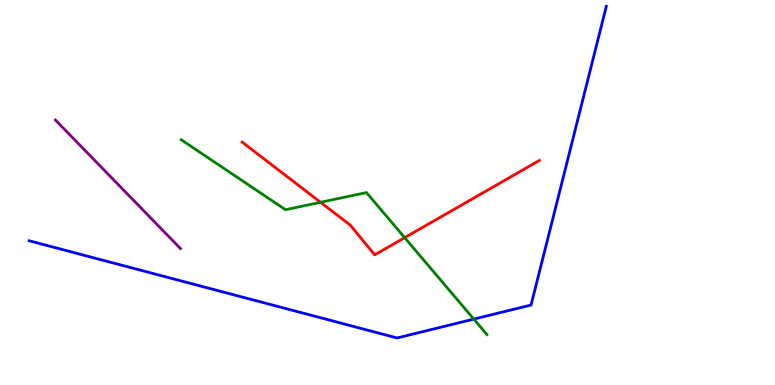[{'lines': ['blue', 'red'], 'intersections': []}, {'lines': ['green', 'red'], 'intersections': [{'x': 4.14, 'y': 4.75}, {'x': 5.22, 'y': 3.83}]}, {'lines': ['purple', 'red'], 'intersections': []}, {'lines': ['blue', 'green'], 'intersections': [{'x': 6.11, 'y': 1.71}]}, {'lines': ['blue', 'purple'], 'intersections': []}, {'lines': ['green', 'purple'], 'intersections': []}]